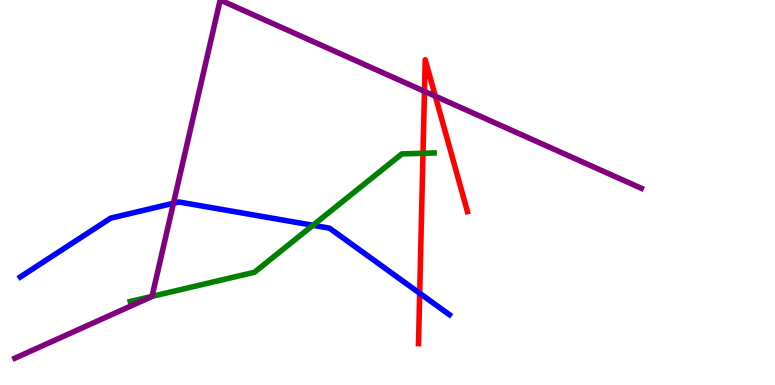[{'lines': ['blue', 'red'], 'intersections': [{'x': 5.42, 'y': 2.38}]}, {'lines': ['green', 'red'], 'intersections': [{'x': 5.46, 'y': 6.02}]}, {'lines': ['purple', 'red'], 'intersections': [{'x': 5.48, 'y': 7.63}, {'x': 5.62, 'y': 7.5}]}, {'lines': ['blue', 'green'], 'intersections': [{'x': 4.04, 'y': 4.15}]}, {'lines': ['blue', 'purple'], 'intersections': [{'x': 2.24, 'y': 4.72}]}, {'lines': ['green', 'purple'], 'intersections': [{'x': 1.96, 'y': 2.3}]}]